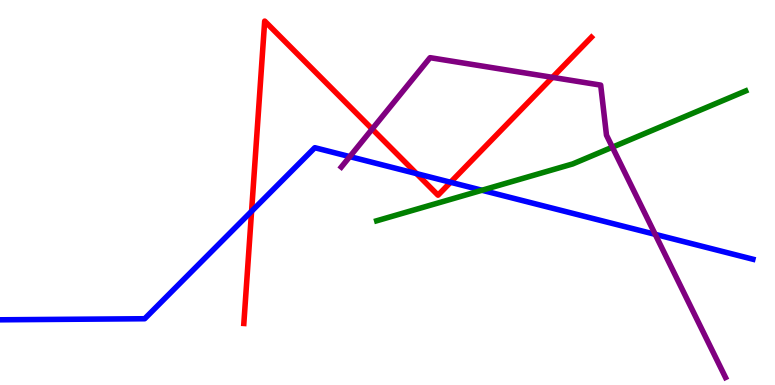[{'lines': ['blue', 'red'], 'intersections': [{'x': 3.25, 'y': 4.51}, {'x': 5.37, 'y': 5.49}, {'x': 5.81, 'y': 5.27}]}, {'lines': ['green', 'red'], 'intersections': []}, {'lines': ['purple', 'red'], 'intersections': [{'x': 4.8, 'y': 6.65}, {'x': 7.13, 'y': 7.99}]}, {'lines': ['blue', 'green'], 'intersections': [{'x': 6.22, 'y': 5.06}]}, {'lines': ['blue', 'purple'], 'intersections': [{'x': 4.51, 'y': 5.93}, {'x': 8.45, 'y': 3.91}]}, {'lines': ['green', 'purple'], 'intersections': [{'x': 7.9, 'y': 6.18}]}]